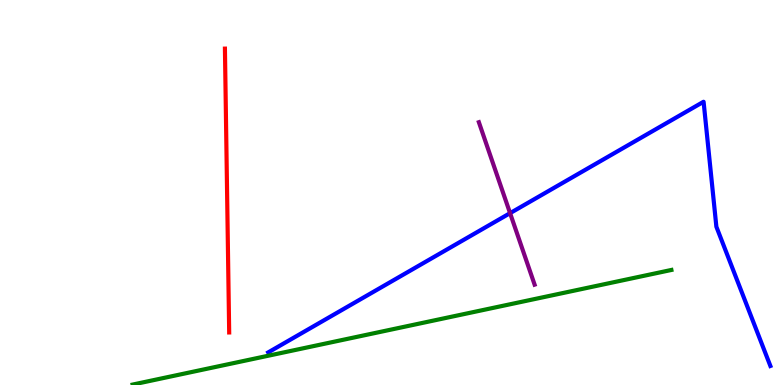[{'lines': ['blue', 'red'], 'intersections': []}, {'lines': ['green', 'red'], 'intersections': []}, {'lines': ['purple', 'red'], 'intersections': []}, {'lines': ['blue', 'green'], 'intersections': []}, {'lines': ['blue', 'purple'], 'intersections': [{'x': 6.58, 'y': 4.46}]}, {'lines': ['green', 'purple'], 'intersections': []}]